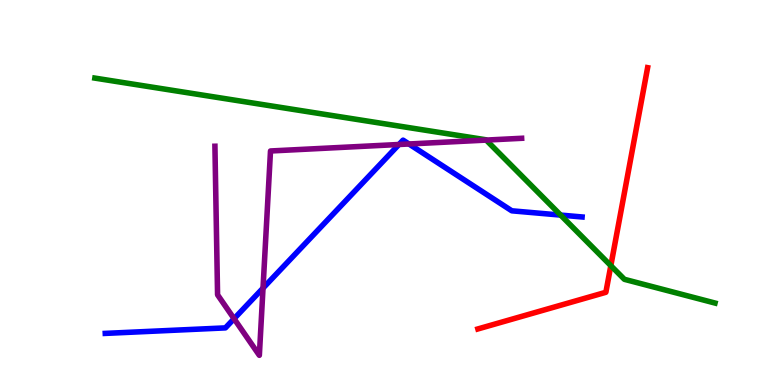[{'lines': ['blue', 'red'], 'intersections': []}, {'lines': ['green', 'red'], 'intersections': [{'x': 7.88, 'y': 3.1}]}, {'lines': ['purple', 'red'], 'intersections': []}, {'lines': ['blue', 'green'], 'intersections': [{'x': 7.23, 'y': 4.41}]}, {'lines': ['blue', 'purple'], 'intersections': [{'x': 3.02, 'y': 1.72}, {'x': 3.39, 'y': 2.52}, {'x': 5.15, 'y': 6.25}, {'x': 5.28, 'y': 6.26}]}, {'lines': ['green', 'purple'], 'intersections': [{'x': 6.27, 'y': 6.36}]}]